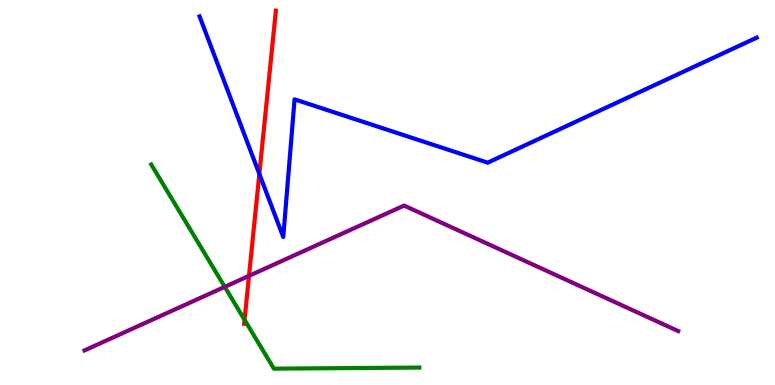[{'lines': ['blue', 'red'], 'intersections': [{'x': 3.35, 'y': 5.48}]}, {'lines': ['green', 'red'], 'intersections': [{'x': 3.16, 'y': 1.69}]}, {'lines': ['purple', 'red'], 'intersections': [{'x': 3.21, 'y': 2.83}]}, {'lines': ['blue', 'green'], 'intersections': []}, {'lines': ['blue', 'purple'], 'intersections': []}, {'lines': ['green', 'purple'], 'intersections': [{'x': 2.9, 'y': 2.55}]}]